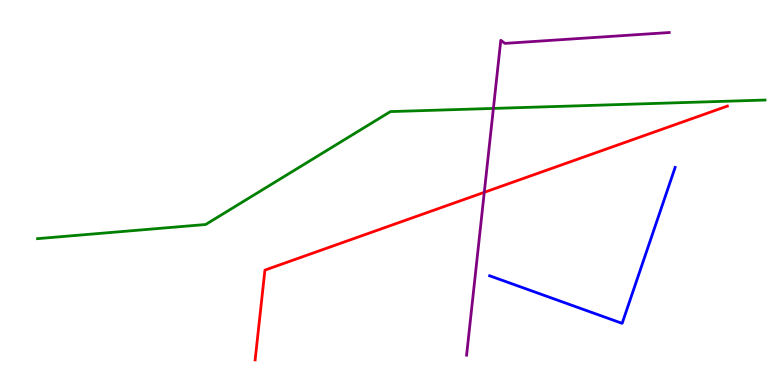[{'lines': ['blue', 'red'], 'intersections': []}, {'lines': ['green', 'red'], 'intersections': []}, {'lines': ['purple', 'red'], 'intersections': [{'x': 6.25, 'y': 5.0}]}, {'lines': ['blue', 'green'], 'intersections': []}, {'lines': ['blue', 'purple'], 'intersections': []}, {'lines': ['green', 'purple'], 'intersections': [{'x': 6.37, 'y': 7.18}]}]